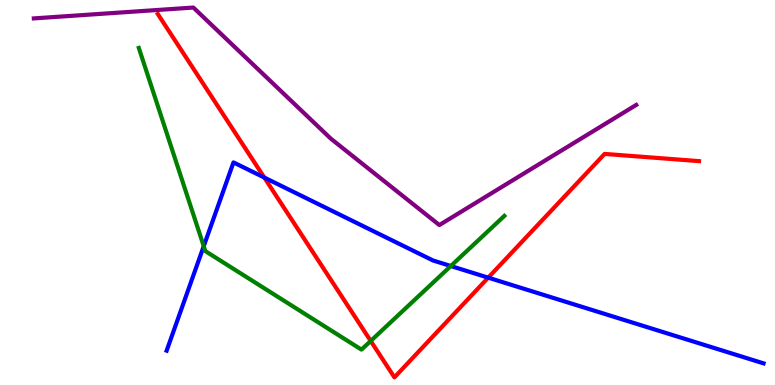[{'lines': ['blue', 'red'], 'intersections': [{'x': 3.41, 'y': 5.39}, {'x': 6.3, 'y': 2.79}]}, {'lines': ['green', 'red'], 'intersections': [{'x': 4.78, 'y': 1.14}]}, {'lines': ['purple', 'red'], 'intersections': []}, {'lines': ['blue', 'green'], 'intersections': [{'x': 2.63, 'y': 3.61}, {'x': 5.82, 'y': 3.09}]}, {'lines': ['blue', 'purple'], 'intersections': []}, {'lines': ['green', 'purple'], 'intersections': []}]